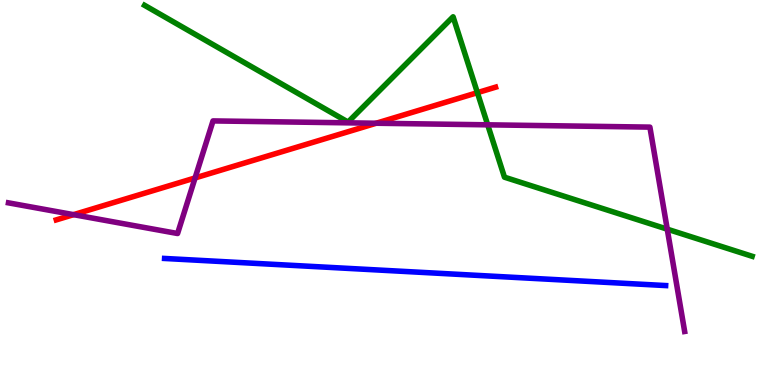[{'lines': ['blue', 'red'], 'intersections': []}, {'lines': ['green', 'red'], 'intersections': [{'x': 6.16, 'y': 7.59}]}, {'lines': ['purple', 'red'], 'intersections': [{'x': 0.949, 'y': 4.42}, {'x': 2.52, 'y': 5.38}, {'x': 4.85, 'y': 6.8}]}, {'lines': ['blue', 'green'], 'intersections': []}, {'lines': ['blue', 'purple'], 'intersections': []}, {'lines': ['green', 'purple'], 'intersections': [{'x': 6.29, 'y': 6.76}, {'x': 8.61, 'y': 4.05}]}]